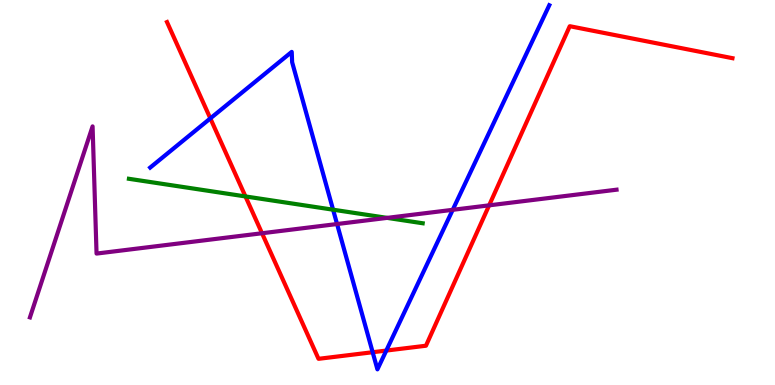[{'lines': ['blue', 'red'], 'intersections': [{'x': 2.71, 'y': 6.92}, {'x': 4.81, 'y': 0.851}, {'x': 4.98, 'y': 0.894}]}, {'lines': ['green', 'red'], 'intersections': [{'x': 3.17, 'y': 4.9}]}, {'lines': ['purple', 'red'], 'intersections': [{'x': 3.38, 'y': 3.94}, {'x': 6.31, 'y': 4.67}]}, {'lines': ['blue', 'green'], 'intersections': [{'x': 4.3, 'y': 4.55}]}, {'lines': ['blue', 'purple'], 'intersections': [{'x': 4.35, 'y': 4.18}, {'x': 5.84, 'y': 4.55}]}, {'lines': ['green', 'purple'], 'intersections': [{'x': 5.0, 'y': 4.34}]}]